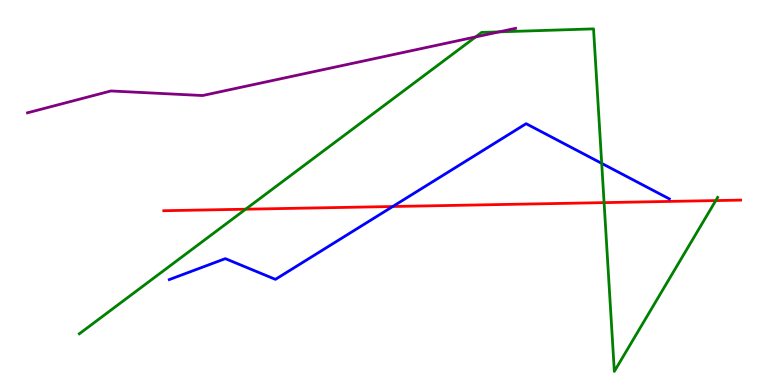[{'lines': ['blue', 'red'], 'intersections': [{'x': 5.07, 'y': 4.64}]}, {'lines': ['green', 'red'], 'intersections': [{'x': 3.17, 'y': 4.57}, {'x': 7.79, 'y': 4.74}, {'x': 9.24, 'y': 4.79}]}, {'lines': ['purple', 'red'], 'intersections': []}, {'lines': ['blue', 'green'], 'intersections': [{'x': 7.76, 'y': 5.76}]}, {'lines': ['blue', 'purple'], 'intersections': []}, {'lines': ['green', 'purple'], 'intersections': [{'x': 6.14, 'y': 9.04}, {'x': 6.44, 'y': 9.17}]}]